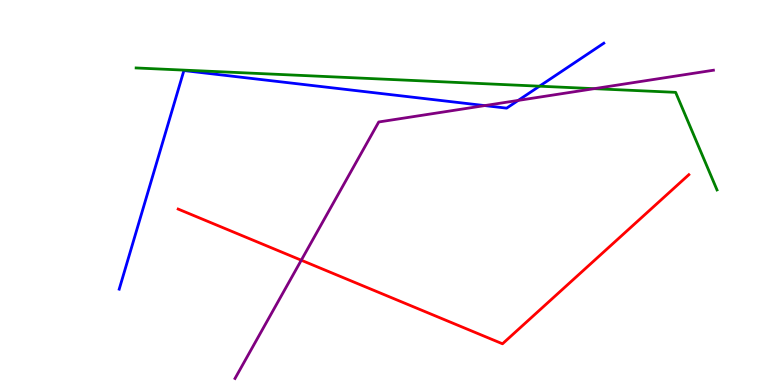[{'lines': ['blue', 'red'], 'intersections': []}, {'lines': ['green', 'red'], 'intersections': []}, {'lines': ['purple', 'red'], 'intersections': [{'x': 3.89, 'y': 3.24}]}, {'lines': ['blue', 'green'], 'intersections': [{'x': 6.96, 'y': 7.76}]}, {'lines': ['blue', 'purple'], 'intersections': [{'x': 6.25, 'y': 7.26}, {'x': 6.69, 'y': 7.39}]}, {'lines': ['green', 'purple'], 'intersections': [{'x': 7.67, 'y': 7.7}]}]